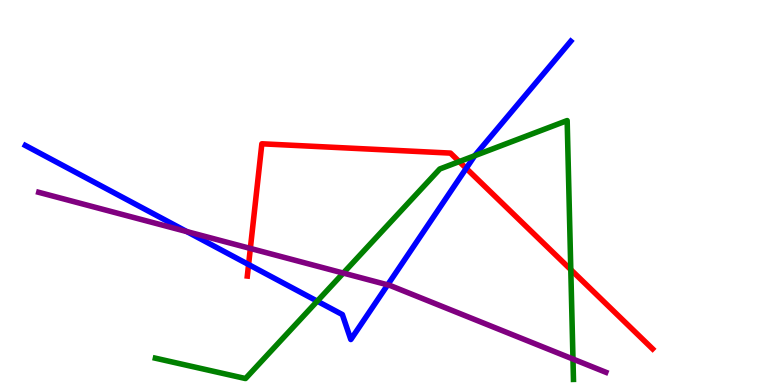[{'lines': ['blue', 'red'], 'intersections': [{'x': 3.21, 'y': 3.13}, {'x': 6.02, 'y': 5.63}]}, {'lines': ['green', 'red'], 'intersections': [{'x': 5.93, 'y': 5.8}, {'x': 7.37, 'y': 3.0}]}, {'lines': ['purple', 'red'], 'intersections': [{'x': 3.23, 'y': 3.55}]}, {'lines': ['blue', 'green'], 'intersections': [{'x': 4.09, 'y': 2.18}, {'x': 6.13, 'y': 5.96}]}, {'lines': ['blue', 'purple'], 'intersections': [{'x': 2.41, 'y': 3.98}, {'x': 5.0, 'y': 2.6}]}, {'lines': ['green', 'purple'], 'intersections': [{'x': 4.43, 'y': 2.91}, {'x': 7.39, 'y': 0.674}]}]